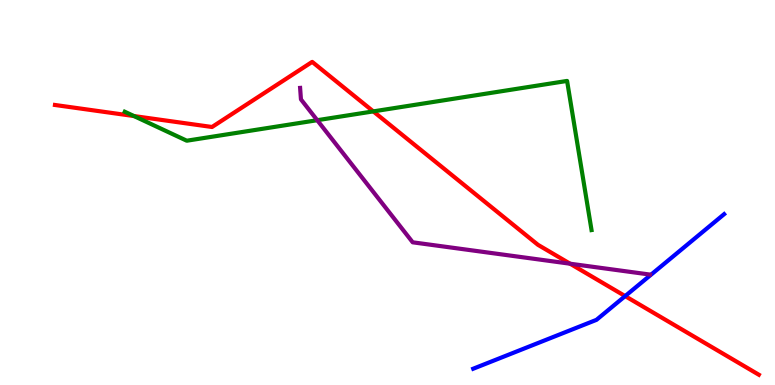[{'lines': ['blue', 'red'], 'intersections': [{'x': 8.07, 'y': 2.31}]}, {'lines': ['green', 'red'], 'intersections': [{'x': 1.73, 'y': 6.99}, {'x': 4.82, 'y': 7.11}]}, {'lines': ['purple', 'red'], 'intersections': [{'x': 7.36, 'y': 3.15}]}, {'lines': ['blue', 'green'], 'intersections': []}, {'lines': ['blue', 'purple'], 'intersections': []}, {'lines': ['green', 'purple'], 'intersections': [{'x': 4.09, 'y': 6.88}]}]